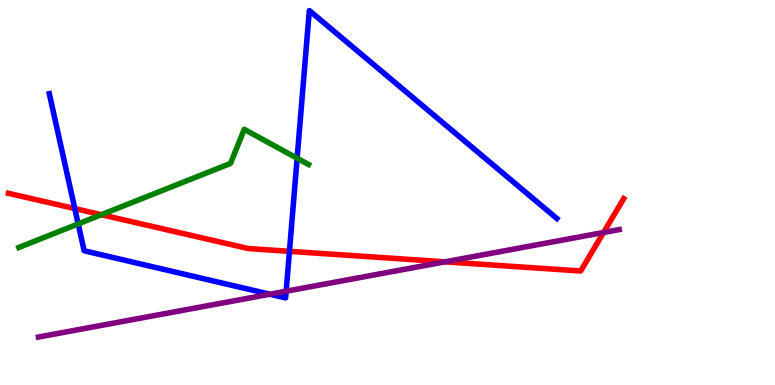[{'lines': ['blue', 'red'], 'intersections': [{'x': 0.965, 'y': 4.58}, {'x': 3.73, 'y': 3.47}]}, {'lines': ['green', 'red'], 'intersections': [{'x': 1.31, 'y': 4.42}]}, {'lines': ['purple', 'red'], 'intersections': [{'x': 5.74, 'y': 3.2}, {'x': 7.79, 'y': 3.96}]}, {'lines': ['blue', 'green'], 'intersections': [{'x': 1.01, 'y': 4.18}, {'x': 3.83, 'y': 5.89}]}, {'lines': ['blue', 'purple'], 'intersections': [{'x': 3.48, 'y': 2.36}, {'x': 3.69, 'y': 2.44}]}, {'lines': ['green', 'purple'], 'intersections': []}]